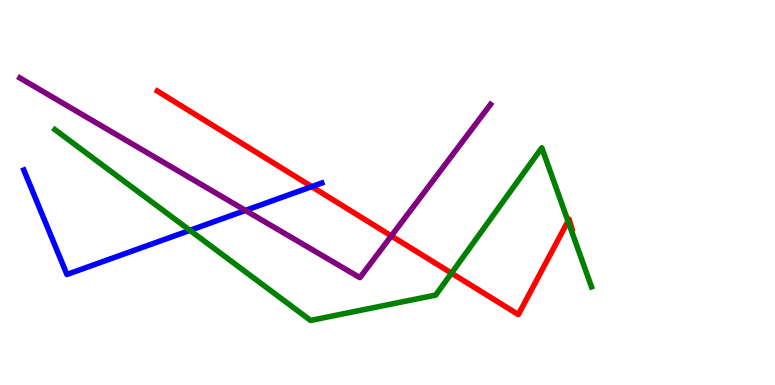[{'lines': ['blue', 'red'], 'intersections': [{'x': 4.02, 'y': 5.15}]}, {'lines': ['green', 'red'], 'intersections': [{'x': 5.83, 'y': 2.9}, {'x': 7.33, 'y': 4.26}]}, {'lines': ['purple', 'red'], 'intersections': [{'x': 5.05, 'y': 3.87}]}, {'lines': ['blue', 'green'], 'intersections': [{'x': 2.45, 'y': 4.02}]}, {'lines': ['blue', 'purple'], 'intersections': [{'x': 3.17, 'y': 4.53}]}, {'lines': ['green', 'purple'], 'intersections': []}]